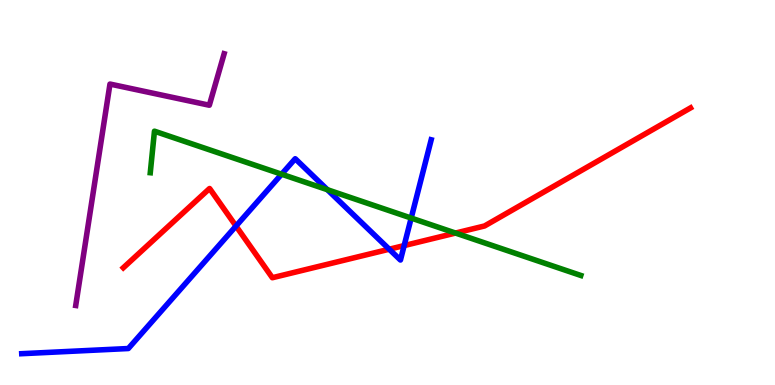[{'lines': ['blue', 'red'], 'intersections': [{'x': 3.05, 'y': 4.13}, {'x': 5.02, 'y': 3.53}, {'x': 5.21, 'y': 3.62}]}, {'lines': ['green', 'red'], 'intersections': [{'x': 5.88, 'y': 3.95}]}, {'lines': ['purple', 'red'], 'intersections': []}, {'lines': ['blue', 'green'], 'intersections': [{'x': 3.63, 'y': 5.48}, {'x': 4.22, 'y': 5.07}, {'x': 5.31, 'y': 4.34}]}, {'lines': ['blue', 'purple'], 'intersections': []}, {'lines': ['green', 'purple'], 'intersections': []}]